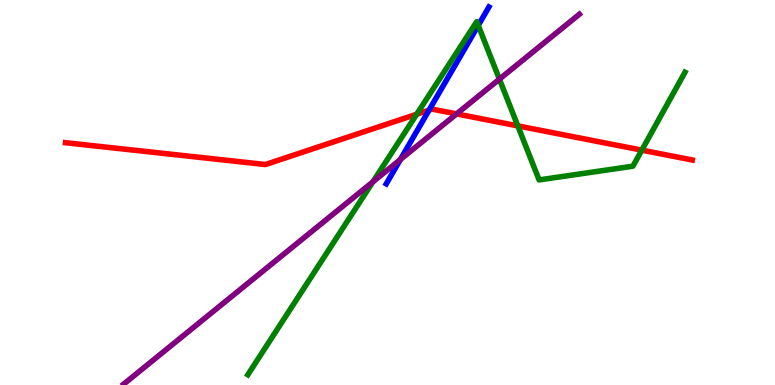[{'lines': ['blue', 'red'], 'intersections': [{'x': 5.54, 'y': 7.14}]}, {'lines': ['green', 'red'], 'intersections': [{'x': 5.38, 'y': 7.03}, {'x': 6.68, 'y': 6.73}, {'x': 8.28, 'y': 6.1}]}, {'lines': ['purple', 'red'], 'intersections': [{'x': 5.89, 'y': 7.04}]}, {'lines': ['blue', 'green'], 'intersections': [{'x': 6.17, 'y': 9.34}]}, {'lines': ['blue', 'purple'], 'intersections': [{'x': 5.17, 'y': 5.86}]}, {'lines': ['green', 'purple'], 'intersections': [{'x': 4.81, 'y': 5.28}, {'x': 6.44, 'y': 7.94}]}]